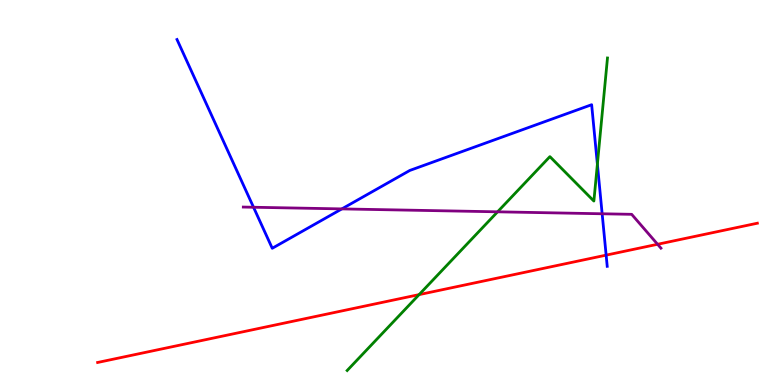[{'lines': ['blue', 'red'], 'intersections': [{'x': 7.82, 'y': 3.37}]}, {'lines': ['green', 'red'], 'intersections': [{'x': 5.41, 'y': 2.35}]}, {'lines': ['purple', 'red'], 'intersections': [{'x': 8.49, 'y': 3.66}]}, {'lines': ['blue', 'green'], 'intersections': [{'x': 7.71, 'y': 5.73}]}, {'lines': ['blue', 'purple'], 'intersections': [{'x': 3.27, 'y': 4.62}, {'x': 4.41, 'y': 4.57}, {'x': 7.77, 'y': 4.45}]}, {'lines': ['green', 'purple'], 'intersections': [{'x': 6.42, 'y': 4.5}]}]